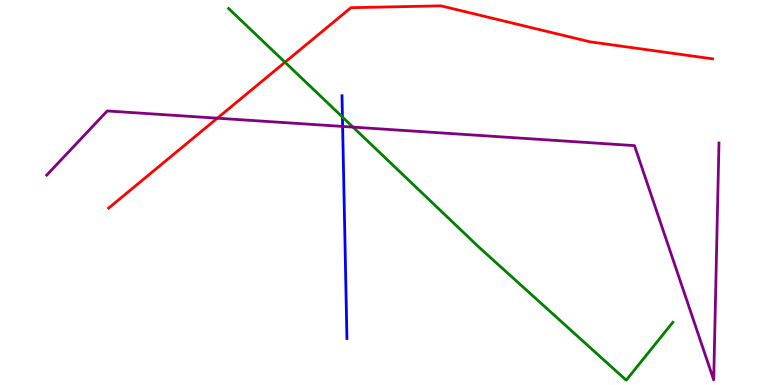[{'lines': ['blue', 'red'], 'intersections': []}, {'lines': ['green', 'red'], 'intersections': [{'x': 3.68, 'y': 8.38}]}, {'lines': ['purple', 'red'], 'intersections': [{'x': 2.8, 'y': 6.93}]}, {'lines': ['blue', 'green'], 'intersections': [{'x': 4.42, 'y': 6.96}]}, {'lines': ['blue', 'purple'], 'intersections': [{'x': 4.42, 'y': 6.72}]}, {'lines': ['green', 'purple'], 'intersections': [{'x': 4.56, 'y': 6.7}]}]